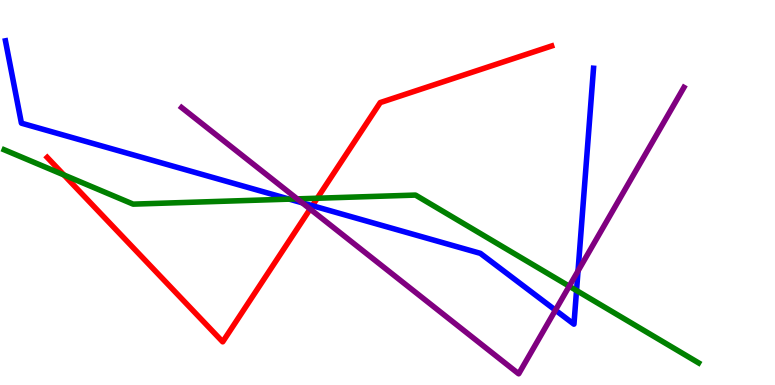[{'lines': ['blue', 'red'], 'intersections': [{'x': 4.03, 'y': 4.66}]}, {'lines': ['green', 'red'], 'intersections': [{'x': 0.825, 'y': 5.46}, {'x': 4.09, 'y': 4.85}]}, {'lines': ['purple', 'red'], 'intersections': [{'x': 4.0, 'y': 4.57}]}, {'lines': ['blue', 'green'], 'intersections': [{'x': 3.73, 'y': 4.83}, {'x': 7.44, 'y': 2.45}]}, {'lines': ['blue', 'purple'], 'intersections': [{'x': 3.9, 'y': 4.73}, {'x': 7.17, 'y': 1.94}, {'x': 7.46, 'y': 2.96}]}, {'lines': ['green', 'purple'], 'intersections': [{'x': 3.84, 'y': 4.83}, {'x': 7.35, 'y': 2.57}]}]